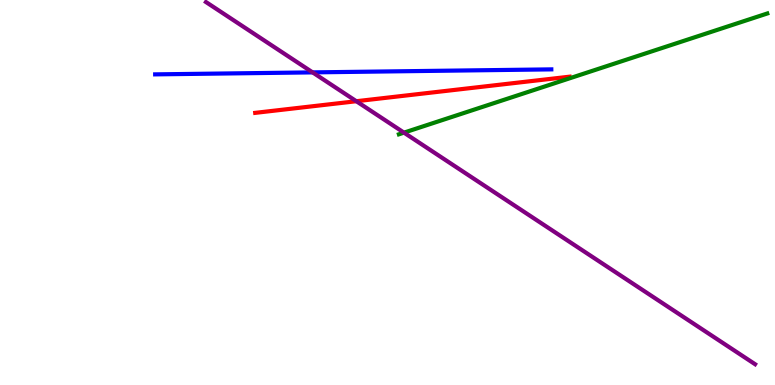[{'lines': ['blue', 'red'], 'intersections': []}, {'lines': ['green', 'red'], 'intersections': []}, {'lines': ['purple', 'red'], 'intersections': [{'x': 4.6, 'y': 7.37}]}, {'lines': ['blue', 'green'], 'intersections': []}, {'lines': ['blue', 'purple'], 'intersections': [{'x': 4.03, 'y': 8.12}]}, {'lines': ['green', 'purple'], 'intersections': [{'x': 5.21, 'y': 6.55}]}]